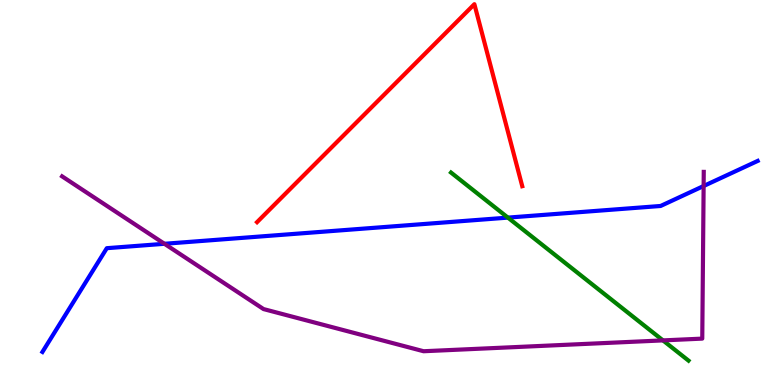[{'lines': ['blue', 'red'], 'intersections': []}, {'lines': ['green', 'red'], 'intersections': []}, {'lines': ['purple', 'red'], 'intersections': []}, {'lines': ['blue', 'green'], 'intersections': [{'x': 6.55, 'y': 4.35}]}, {'lines': ['blue', 'purple'], 'intersections': [{'x': 2.12, 'y': 3.67}, {'x': 9.08, 'y': 5.17}]}, {'lines': ['green', 'purple'], 'intersections': [{'x': 8.55, 'y': 1.16}]}]